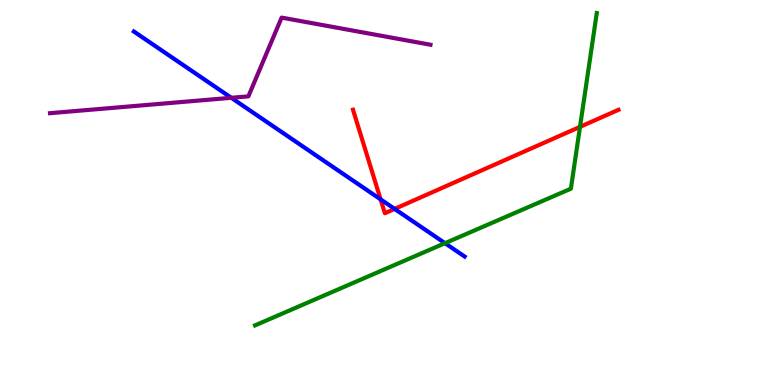[{'lines': ['blue', 'red'], 'intersections': [{'x': 4.91, 'y': 4.82}, {'x': 5.09, 'y': 4.57}]}, {'lines': ['green', 'red'], 'intersections': [{'x': 7.48, 'y': 6.71}]}, {'lines': ['purple', 'red'], 'intersections': []}, {'lines': ['blue', 'green'], 'intersections': [{'x': 5.74, 'y': 3.68}]}, {'lines': ['blue', 'purple'], 'intersections': [{'x': 2.98, 'y': 7.46}]}, {'lines': ['green', 'purple'], 'intersections': []}]